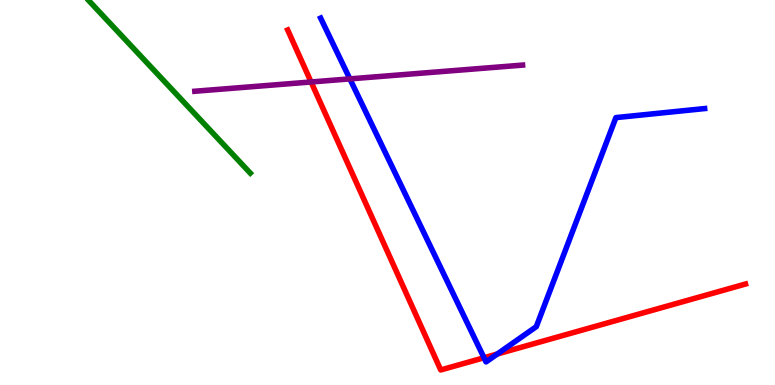[{'lines': ['blue', 'red'], 'intersections': [{'x': 6.25, 'y': 0.708}, {'x': 6.42, 'y': 0.805}]}, {'lines': ['green', 'red'], 'intersections': []}, {'lines': ['purple', 'red'], 'intersections': [{'x': 4.01, 'y': 7.87}]}, {'lines': ['blue', 'green'], 'intersections': []}, {'lines': ['blue', 'purple'], 'intersections': [{'x': 4.51, 'y': 7.95}]}, {'lines': ['green', 'purple'], 'intersections': []}]